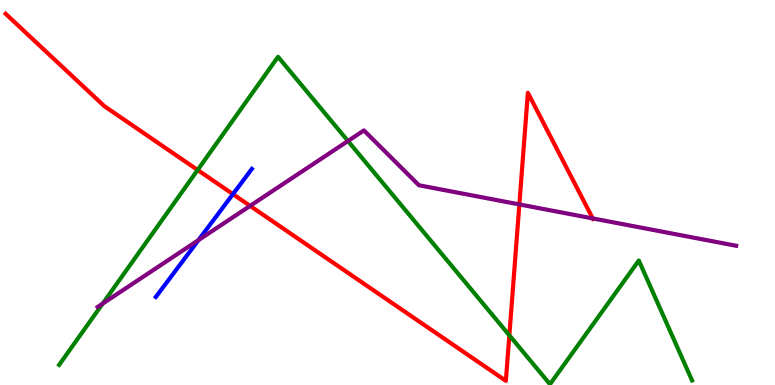[{'lines': ['blue', 'red'], 'intersections': [{'x': 3.01, 'y': 4.96}]}, {'lines': ['green', 'red'], 'intersections': [{'x': 2.55, 'y': 5.58}, {'x': 6.57, 'y': 1.29}]}, {'lines': ['purple', 'red'], 'intersections': [{'x': 3.23, 'y': 4.65}, {'x': 6.7, 'y': 4.69}, {'x': 7.65, 'y': 4.33}]}, {'lines': ['blue', 'green'], 'intersections': []}, {'lines': ['blue', 'purple'], 'intersections': [{'x': 2.56, 'y': 3.76}]}, {'lines': ['green', 'purple'], 'intersections': [{'x': 1.32, 'y': 2.11}, {'x': 4.49, 'y': 6.34}]}]